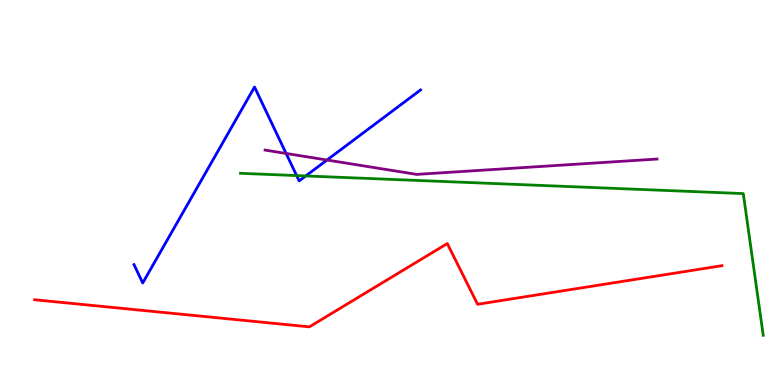[{'lines': ['blue', 'red'], 'intersections': []}, {'lines': ['green', 'red'], 'intersections': []}, {'lines': ['purple', 'red'], 'intersections': []}, {'lines': ['blue', 'green'], 'intersections': [{'x': 3.83, 'y': 5.44}, {'x': 3.95, 'y': 5.43}]}, {'lines': ['blue', 'purple'], 'intersections': [{'x': 3.69, 'y': 6.01}, {'x': 4.22, 'y': 5.84}]}, {'lines': ['green', 'purple'], 'intersections': []}]